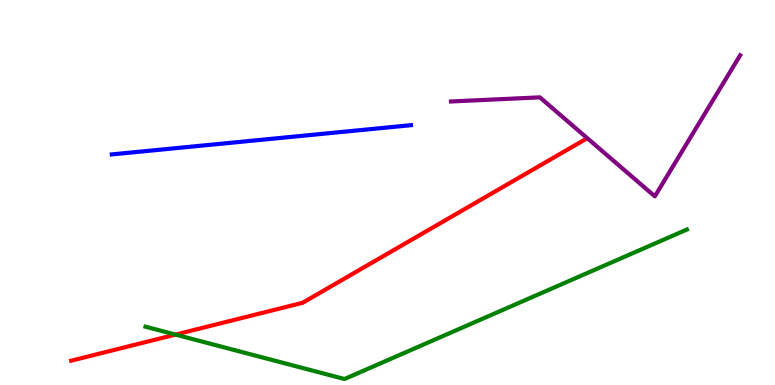[{'lines': ['blue', 'red'], 'intersections': []}, {'lines': ['green', 'red'], 'intersections': [{'x': 2.26, 'y': 1.31}]}, {'lines': ['purple', 'red'], 'intersections': []}, {'lines': ['blue', 'green'], 'intersections': []}, {'lines': ['blue', 'purple'], 'intersections': []}, {'lines': ['green', 'purple'], 'intersections': []}]